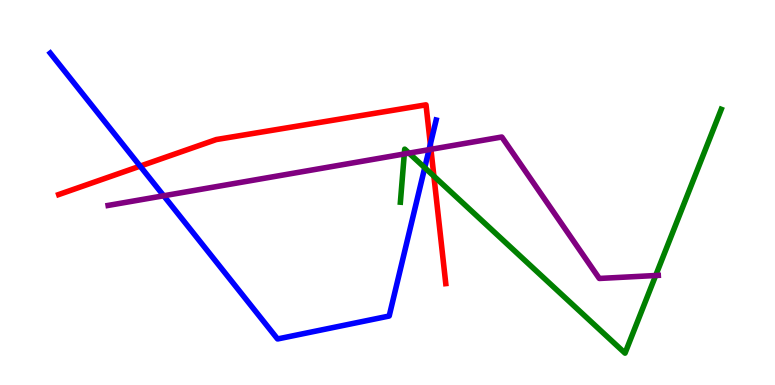[{'lines': ['blue', 'red'], 'intersections': [{'x': 1.81, 'y': 5.68}, {'x': 5.55, 'y': 6.25}]}, {'lines': ['green', 'red'], 'intersections': [{'x': 5.6, 'y': 5.42}]}, {'lines': ['purple', 'red'], 'intersections': [{'x': 5.56, 'y': 6.12}]}, {'lines': ['blue', 'green'], 'intersections': [{'x': 5.48, 'y': 5.64}]}, {'lines': ['blue', 'purple'], 'intersections': [{'x': 2.11, 'y': 4.91}, {'x': 5.54, 'y': 6.11}]}, {'lines': ['green', 'purple'], 'intersections': [{'x': 5.22, 'y': 6.0}, {'x': 5.28, 'y': 6.02}, {'x': 8.46, 'y': 2.84}]}]